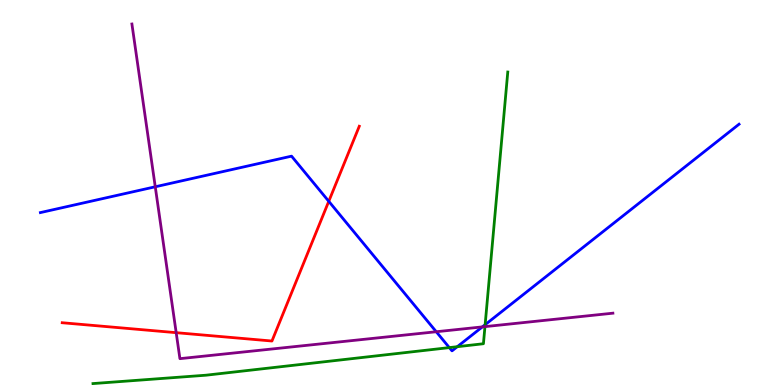[{'lines': ['blue', 'red'], 'intersections': [{'x': 4.24, 'y': 4.77}]}, {'lines': ['green', 'red'], 'intersections': []}, {'lines': ['purple', 'red'], 'intersections': [{'x': 2.27, 'y': 1.36}]}, {'lines': ['blue', 'green'], 'intersections': [{'x': 5.8, 'y': 0.971}, {'x': 5.9, 'y': 0.995}, {'x': 6.26, 'y': 1.57}]}, {'lines': ['blue', 'purple'], 'intersections': [{'x': 2.0, 'y': 5.15}, {'x': 5.63, 'y': 1.38}, {'x': 6.22, 'y': 1.51}]}, {'lines': ['green', 'purple'], 'intersections': [{'x': 6.26, 'y': 1.52}]}]